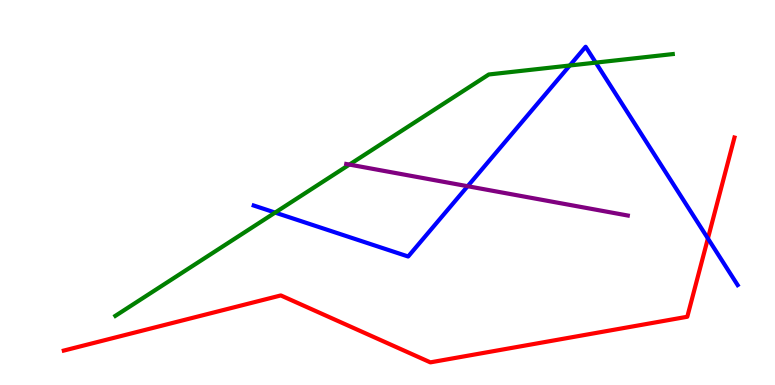[{'lines': ['blue', 'red'], 'intersections': [{'x': 9.13, 'y': 3.81}]}, {'lines': ['green', 'red'], 'intersections': []}, {'lines': ['purple', 'red'], 'intersections': []}, {'lines': ['blue', 'green'], 'intersections': [{'x': 3.55, 'y': 4.48}, {'x': 7.35, 'y': 8.3}, {'x': 7.69, 'y': 8.37}]}, {'lines': ['blue', 'purple'], 'intersections': [{'x': 6.03, 'y': 5.16}]}, {'lines': ['green', 'purple'], 'intersections': [{'x': 4.51, 'y': 5.73}]}]